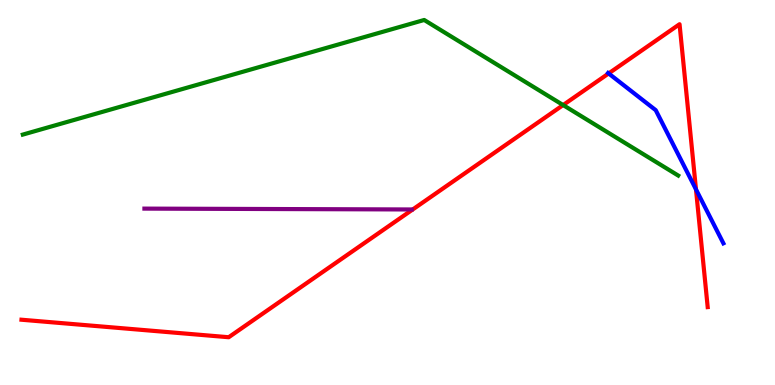[{'lines': ['blue', 'red'], 'intersections': [{'x': 7.85, 'y': 8.09}, {'x': 8.98, 'y': 5.08}]}, {'lines': ['green', 'red'], 'intersections': [{'x': 7.27, 'y': 7.27}]}, {'lines': ['purple', 'red'], 'intersections': []}, {'lines': ['blue', 'green'], 'intersections': []}, {'lines': ['blue', 'purple'], 'intersections': []}, {'lines': ['green', 'purple'], 'intersections': []}]